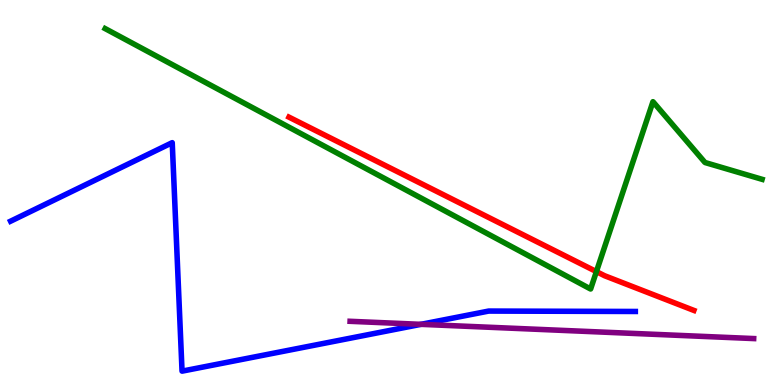[{'lines': ['blue', 'red'], 'intersections': []}, {'lines': ['green', 'red'], 'intersections': [{'x': 7.7, 'y': 2.95}]}, {'lines': ['purple', 'red'], 'intersections': []}, {'lines': ['blue', 'green'], 'intersections': []}, {'lines': ['blue', 'purple'], 'intersections': [{'x': 5.43, 'y': 1.58}]}, {'lines': ['green', 'purple'], 'intersections': []}]